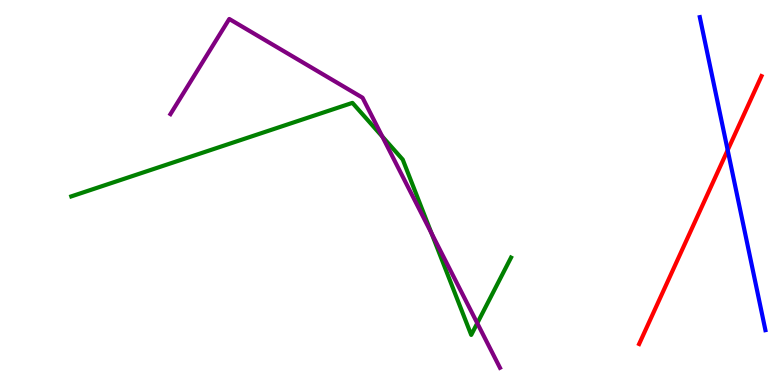[{'lines': ['blue', 'red'], 'intersections': [{'x': 9.39, 'y': 6.1}]}, {'lines': ['green', 'red'], 'intersections': []}, {'lines': ['purple', 'red'], 'intersections': []}, {'lines': ['blue', 'green'], 'intersections': []}, {'lines': ['blue', 'purple'], 'intersections': []}, {'lines': ['green', 'purple'], 'intersections': [{'x': 4.93, 'y': 6.45}, {'x': 5.57, 'y': 3.94}, {'x': 6.16, 'y': 1.61}]}]